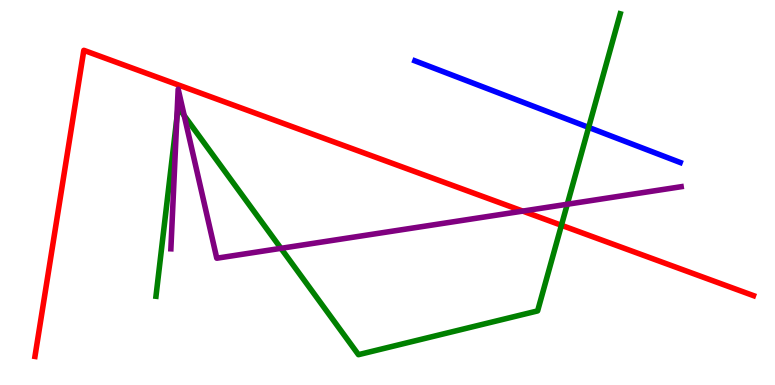[{'lines': ['blue', 'red'], 'intersections': []}, {'lines': ['green', 'red'], 'intersections': [{'x': 7.24, 'y': 4.15}]}, {'lines': ['purple', 'red'], 'intersections': [{'x': 6.75, 'y': 4.52}]}, {'lines': ['blue', 'green'], 'intersections': [{'x': 7.6, 'y': 6.69}]}, {'lines': ['blue', 'purple'], 'intersections': []}, {'lines': ['green', 'purple'], 'intersections': [{'x': 2.28, 'y': 6.93}, {'x': 2.38, 'y': 7.0}, {'x': 3.63, 'y': 3.55}, {'x': 7.32, 'y': 4.69}]}]